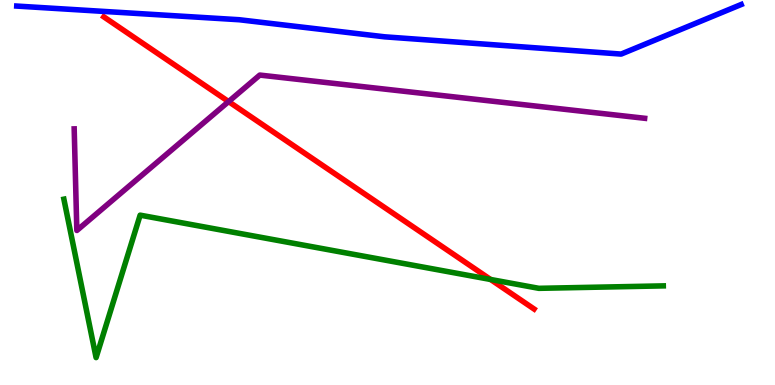[{'lines': ['blue', 'red'], 'intersections': []}, {'lines': ['green', 'red'], 'intersections': [{'x': 6.33, 'y': 2.74}]}, {'lines': ['purple', 'red'], 'intersections': [{'x': 2.95, 'y': 7.36}]}, {'lines': ['blue', 'green'], 'intersections': []}, {'lines': ['blue', 'purple'], 'intersections': []}, {'lines': ['green', 'purple'], 'intersections': []}]